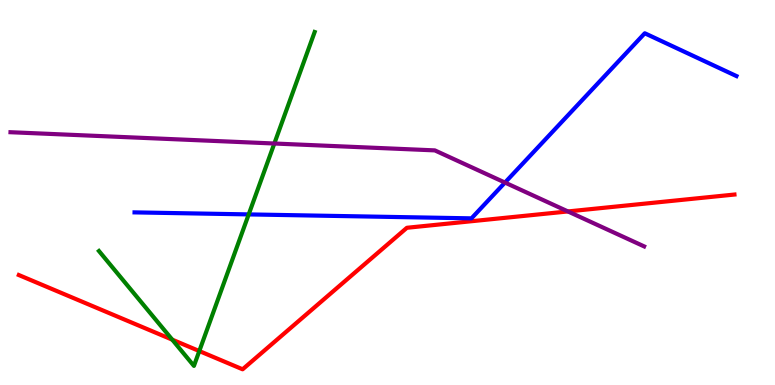[{'lines': ['blue', 'red'], 'intersections': []}, {'lines': ['green', 'red'], 'intersections': [{'x': 2.22, 'y': 1.18}, {'x': 2.57, 'y': 0.882}]}, {'lines': ['purple', 'red'], 'intersections': [{'x': 7.33, 'y': 4.51}]}, {'lines': ['blue', 'green'], 'intersections': [{'x': 3.21, 'y': 4.43}]}, {'lines': ['blue', 'purple'], 'intersections': [{'x': 6.52, 'y': 5.26}]}, {'lines': ['green', 'purple'], 'intersections': [{'x': 3.54, 'y': 6.27}]}]